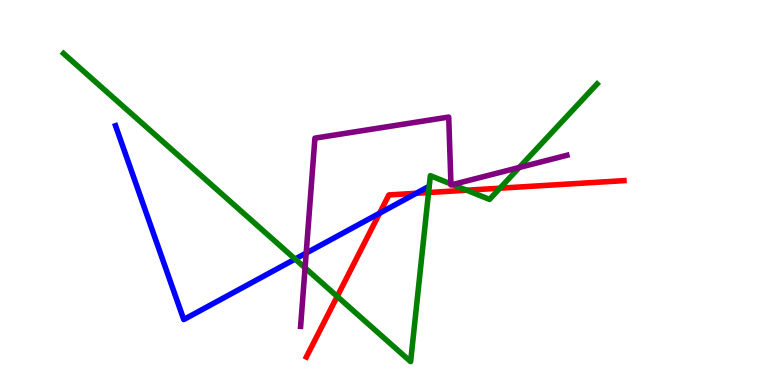[{'lines': ['blue', 'red'], 'intersections': [{'x': 4.9, 'y': 4.46}, {'x': 5.37, 'y': 4.98}]}, {'lines': ['green', 'red'], 'intersections': [{'x': 4.35, 'y': 2.3}, {'x': 5.53, 'y': 5.0}, {'x': 6.02, 'y': 5.06}, {'x': 6.45, 'y': 5.11}]}, {'lines': ['purple', 'red'], 'intersections': []}, {'lines': ['blue', 'green'], 'intersections': [{'x': 3.81, 'y': 3.27}]}, {'lines': ['blue', 'purple'], 'intersections': [{'x': 3.95, 'y': 3.43}]}, {'lines': ['green', 'purple'], 'intersections': [{'x': 3.94, 'y': 3.04}, {'x': 5.82, 'y': 5.22}, {'x': 5.84, 'y': 5.21}, {'x': 6.7, 'y': 5.65}]}]